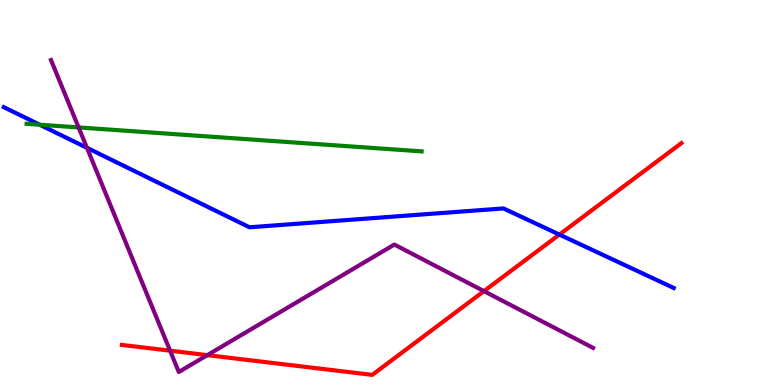[{'lines': ['blue', 'red'], 'intersections': [{'x': 7.22, 'y': 3.91}]}, {'lines': ['green', 'red'], 'intersections': []}, {'lines': ['purple', 'red'], 'intersections': [{'x': 2.19, 'y': 0.891}, {'x': 2.67, 'y': 0.776}, {'x': 6.24, 'y': 2.44}]}, {'lines': ['blue', 'green'], 'intersections': [{'x': 0.513, 'y': 6.76}]}, {'lines': ['blue', 'purple'], 'intersections': [{'x': 1.12, 'y': 6.16}]}, {'lines': ['green', 'purple'], 'intersections': [{'x': 1.01, 'y': 6.69}]}]